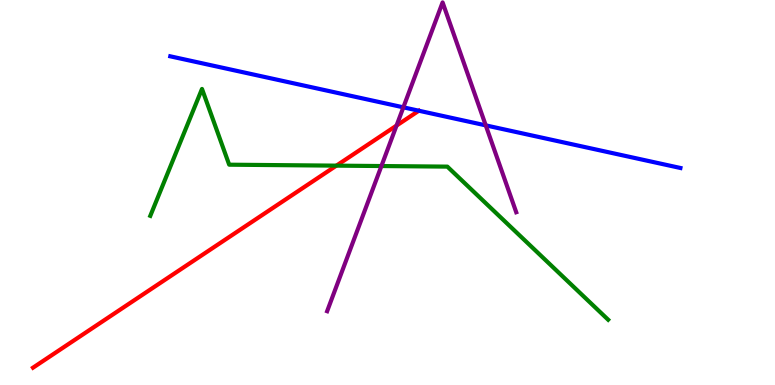[{'lines': ['blue', 'red'], 'intersections': []}, {'lines': ['green', 'red'], 'intersections': [{'x': 4.34, 'y': 5.7}]}, {'lines': ['purple', 'red'], 'intersections': [{'x': 5.12, 'y': 6.74}]}, {'lines': ['blue', 'green'], 'intersections': []}, {'lines': ['blue', 'purple'], 'intersections': [{'x': 5.2, 'y': 7.21}, {'x': 6.27, 'y': 6.74}]}, {'lines': ['green', 'purple'], 'intersections': [{'x': 4.92, 'y': 5.69}]}]